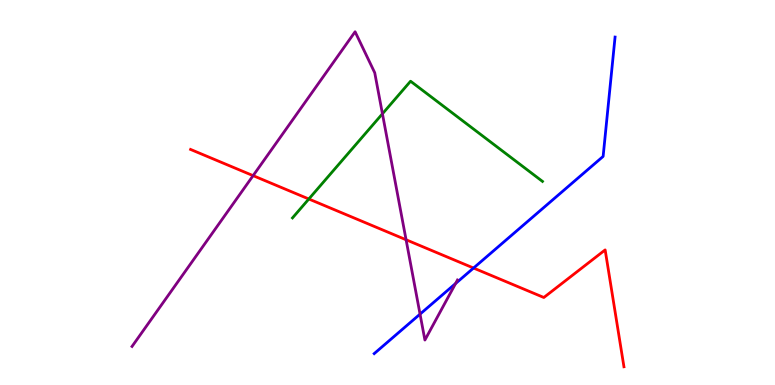[{'lines': ['blue', 'red'], 'intersections': [{'x': 6.11, 'y': 3.04}]}, {'lines': ['green', 'red'], 'intersections': [{'x': 3.98, 'y': 4.83}]}, {'lines': ['purple', 'red'], 'intersections': [{'x': 3.27, 'y': 5.44}, {'x': 5.24, 'y': 3.77}]}, {'lines': ['blue', 'green'], 'intersections': []}, {'lines': ['blue', 'purple'], 'intersections': [{'x': 5.42, 'y': 1.84}, {'x': 5.88, 'y': 2.64}]}, {'lines': ['green', 'purple'], 'intersections': [{'x': 4.93, 'y': 7.04}]}]